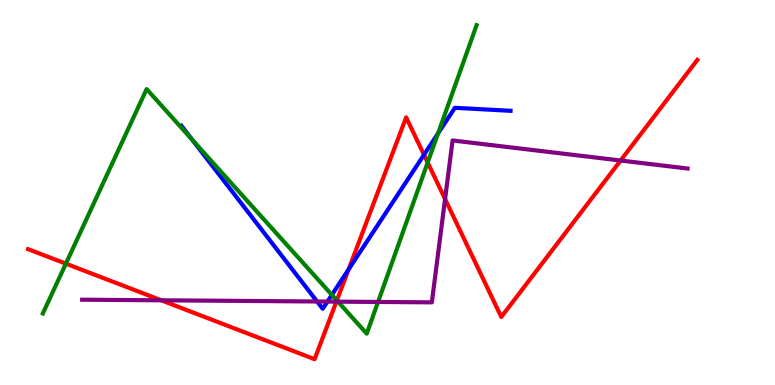[{'lines': ['blue', 'red'], 'intersections': [{'x': 4.5, 'y': 3.0}, {'x': 5.47, 'y': 5.98}]}, {'lines': ['green', 'red'], 'intersections': [{'x': 0.85, 'y': 3.15}, {'x': 4.35, 'y': 2.2}, {'x': 5.52, 'y': 5.78}]}, {'lines': ['purple', 'red'], 'intersections': [{'x': 2.08, 'y': 2.2}, {'x': 4.34, 'y': 2.17}, {'x': 5.74, 'y': 4.83}, {'x': 8.01, 'y': 5.83}]}, {'lines': ['blue', 'green'], 'intersections': [{'x': 2.48, 'y': 6.38}, {'x': 4.28, 'y': 2.34}, {'x': 5.65, 'y': 6.53}]}, {'lines': ['blue', 'purple'], 'intersections': [{'x': 4.09, 'y': 2.17}, {'x': 4.23, 'y': 2.17}]}, {'lines': ['green', 'purple'], 'intersections': [{'x': 4.36, 'y': 2.17}, {'x': 4.88, 'y': 2.16}]}]